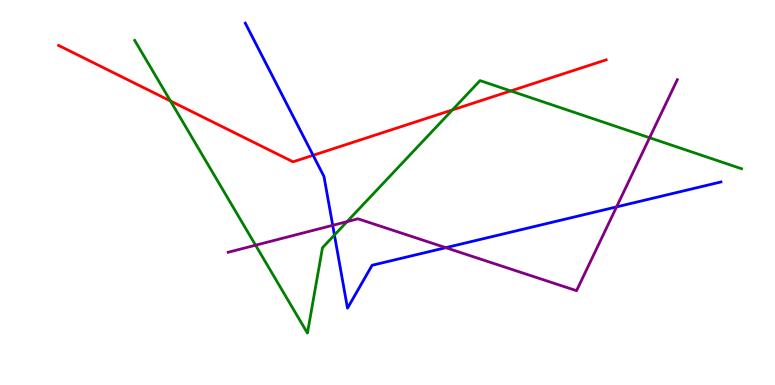[{'lines': ['blue', 'red'], 'intersections': [{'x': 4.04, 'y': 5.97}]}, {'lines': ['green', 'red'], 'intersections': [{'x': 2.2, 'y': 7.38}, {'x': 5.84, 'y': 7.14}, {'x': 6.59, 'y': 7.64}]}, {'lines': ['purple', 'red'], 'intersections': []}, {'lines': ['blue', 'green'], 'intersections': [{'x': 4.32, 'y': 3.9}]}, {'lines': ['blue', 'purple'], 'intersections': [{'x': 4.29, 'y': 4.15}, {'x': 5.75, 'y': 3.57}, {'x': 7.96, 'y': 4.63}]}, {'lines': ['green', 'purple'], 'intersections': [{'x': 3.3, 'y': 3.63}, {'x': 4.48, 'y': 4.24}, {'x': 8.38, 'y': 6.42}]}]